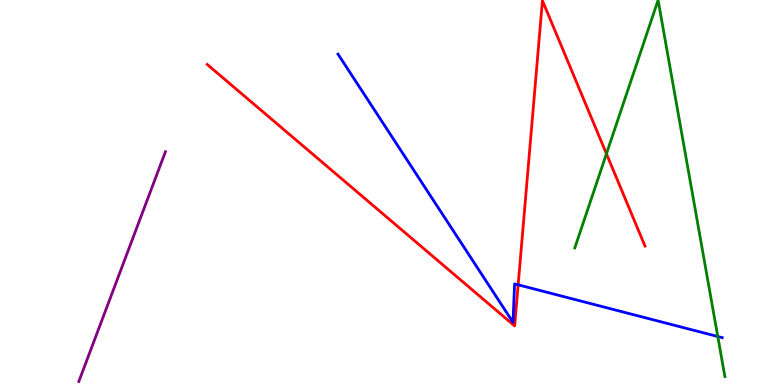[{'lines': ['blue', 'red'], 'intersections': [{'x': 6.69, 'y': 2.6}]}, {'lines': ['green', 'red'], 'intersections': [{'x': 7.83, 'y': 6.01}]}, {'lines': ['purple', 'red'], 'intersections': []}, {'lines': ['blue', 'green'], 'intersections': [{'x': 9.26, 'y': 1.26}]}, {'lines': ['blue', 'purple'], 'intersections': []}, {'lines': ['green', 'purple'], 'intersections': []}]